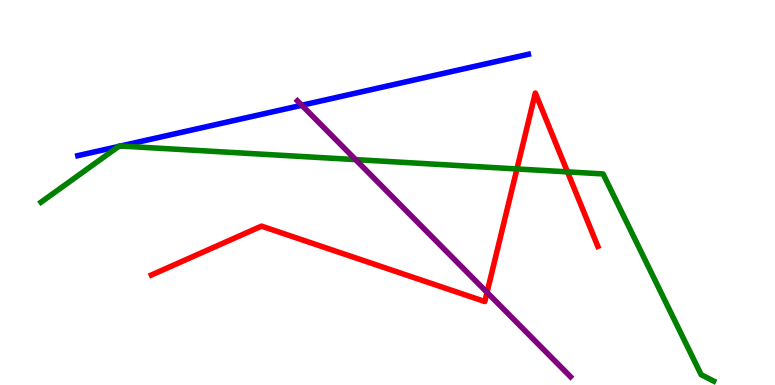[{'lines': ['blue', 'red'], 'intersections': []}, {'lines': ['green', 'red'], 'intersections': [{'x': 6.67, 'y': 5.61}, {'x': 7.32, 'y': 5.54}]}, {'lines': ['purple', 'red'], 'intersections': [{'x': 6.28, 'y': 2.41}]}, {'lines': ['blue', 'green'], 'intersections': [{'x': 1.53, 'y': 6.2}, {'x': 1.56, 'y': 6.21}]}, {'lines': ['blue', 'purple'], 'intersections': [{'x': 3.89, 'y': 7.27}]}, {'lines': ['green', 'purple'], 'intersections': [{'x': 4.59, 'y': 5.85}]}]